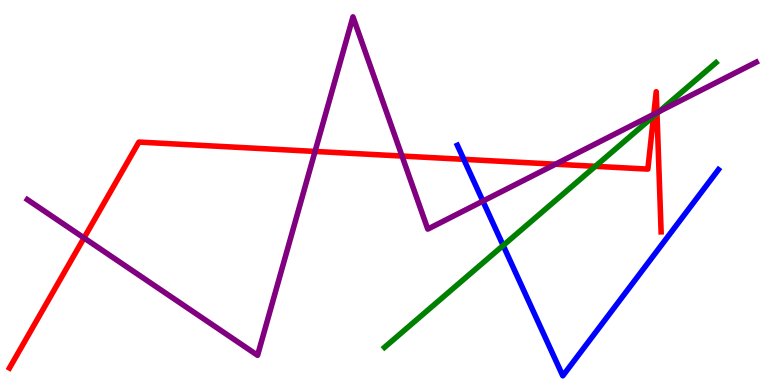[{'lines': ['blue', 'red'], 'intersections': [{'x': 5.98, 'y': 5.86}]}, {'lines': ['green', 'red'], 'intersections': [{'x': 7.68, 'y': 5.68}, {'x': 8.43, 'y': 6.98}, {'x': 8.48, 'y': 7.06}]}, {'lines': ['purple', 'red'], 'intersections': [{'x': 1.08, 'y': 3.82}, {'x': 4.07, 'y': 6.07}, {'x': 5.19, 'y': 5.95}, {'x': 7.17, 'y': 5.73}, {'x': 8.44, 'y': 7.03}, {'x': 8.48, 'y': 7.07}]}, {'lines': ['blue', 'green'], 'intersections': [{'x': 6.49, 'y': 3.62}]}, {'lines': ['blue', 'purple'], 'intersections': [{'x': 6.23, 'y': 4.78}]}, {'lines': ['green', 'purple'], 'intersections': [{'x': 8.5, 'y': 7.1}]}]